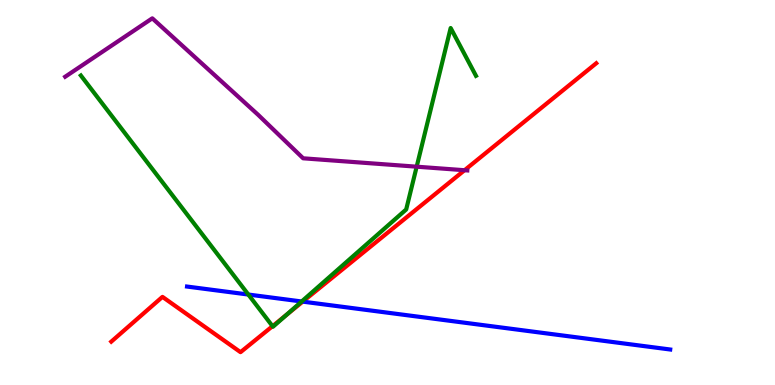[{'lines': ['blue', 'red'], 'intersections': [{'x': 3.91, 'y': 2.17}]}, {'lines': ['green', 'red'], 'intersections': [{'x': 3.52, 'y': 1.53}, {'x': 3.7, 'y': 1.82}]}, {'lines': ['purple', 'red'], 'intersections': [{'x': 5.99, 'y': 5.58}]}, {'lines': ['blue', 'green'], 'intersections': [{'x': 3.2, 'y': 2.35}, {'x': 3.89, 'y': 2.17}]}, {'lines': ['blue', 'purple'], 'intersections': []}, {'lines': ['green', 'purple'], 'intersections': [{'x': 5.38, 'y': 5.67}]}]